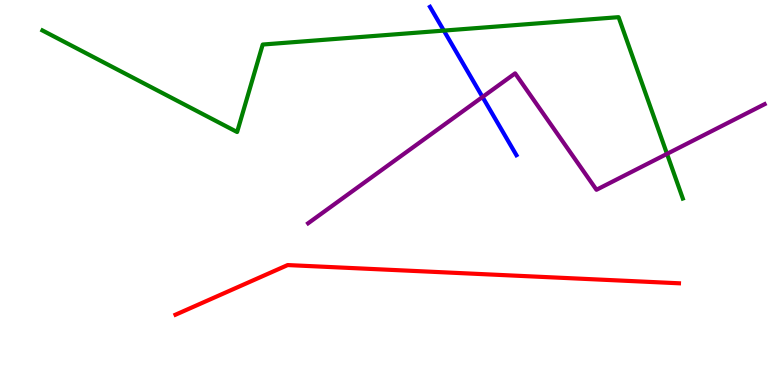[{'lines': ['blue', 'red'], 'intersections': []}, {'lines': ['green', 'red'], 'intersections': []}, {'lines': ['purple', 'red'], 'intersections': []}, {'lines': ['blue', 'green'], 'intersections': [{'x': 5.73, 'y': 9.21}]}, {'lines': ['blue', 'purple'], 'intersections': [{'x': 6.23, 'y': 7.48}]}, {'lines': ['green', 'purple'], 'intersections': [{'x': 8.61, 'y': 6.0}]}]